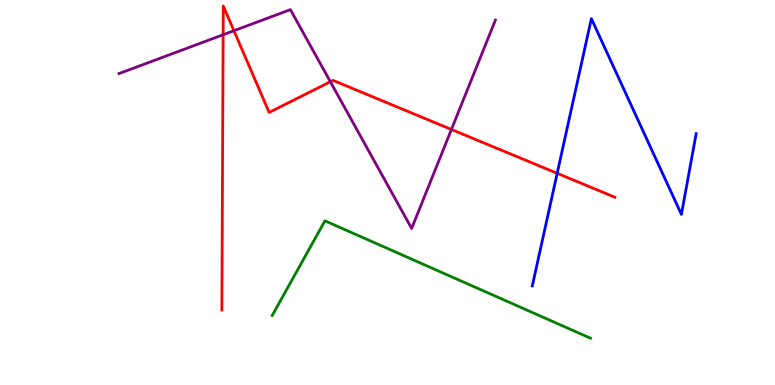[{'lines': ['blue', 'red'], 'intersections': [{'x': 7.19, 'y': 5.5}]}, {'lines': ['green', 'red'], 'intersections': []}, {'lines': ['purple', 'red'], 'intersections': [{'x': 2.88, 'y': 9.1}, {'x': 3.02, 'y': 9.2}, {'x': 4.26, 'y': 7.88}, {'x': 5.82, 'y': 6.64}]}, {'lines': ['blue', 'green'], 'intersections': []}, {'lines': ['blue', 'purple'], 'intersections': []}, {'lines': ['green', 'purple'], 'intersections': []}]